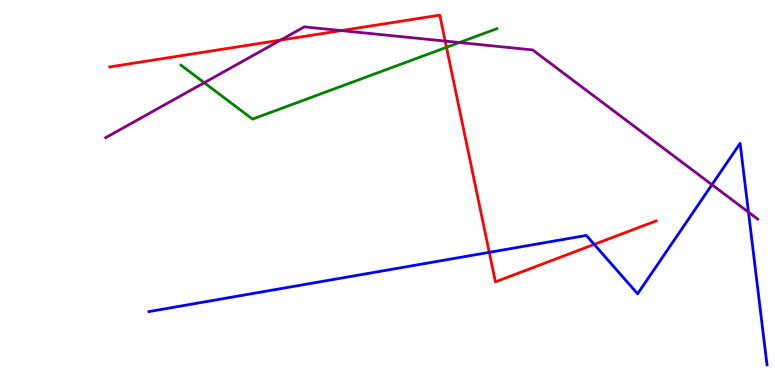[{'lines': ['blue', 'red'], 'intersections': [{'x': 6.31, 'y': 3.45}, {'x': 7.67, 'y': 3.65}]}, {'lines': ['green', 'red'], 'intersections': [{'x': 5.76, 'y': 8.77}]}, {'lines': ['purple', 'red'], 'intersections': [{'x': 3.62, 'y': 8.96}, {'x': 4.4, 'y': 9.21}, {'x': 5.74, 'y': 8.93}]}, {'lines': ['blue', 'green'], 'intersections': []}, {'lines': ['blue', 'purple'], 'intersections': [{'x': 9.19, 'y': 5.2}, {'x': 9.66, 'y': 4.49}]}, {'lines': ['green', 'purple'], 'intersections': [{'x': 2.64, 'y': 7.85}, {'x': 5.93, 'y': 8.9}]}]